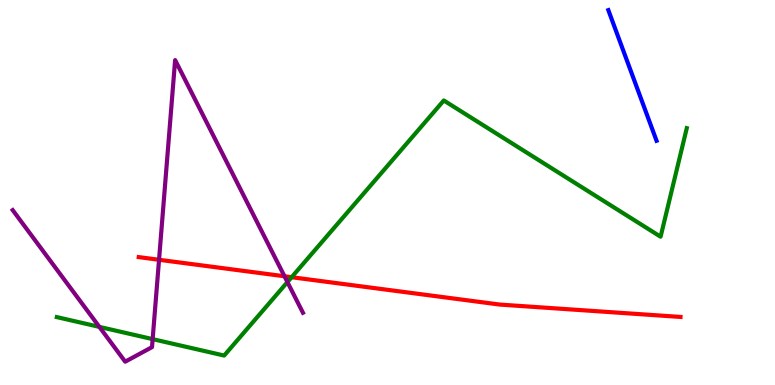[{'lines': ['blue', 'red'], 'intersections': []}, {'lines': ['green', 'red'], 'intersections': [{'x': 3.76, 'y': 2.8}]}, {'lines': ['purple', 'red'], 'intersections': [{'x': 2.05, 'y': 3.25}, {'x': 3.67, 'y': 2.82}]}, {'lines': ['blue', 'green'], 'intersections': []}, {'lines': ['blue', 'purple'], 'intersections': []}, {'lines': ['green', 'purple'], 'intersections': [{'x': 1.28, 'y': 1.51}, {'x': 1.97, 'y': 1.19}, {'x': 3.71, 'y': 2.67}]}]